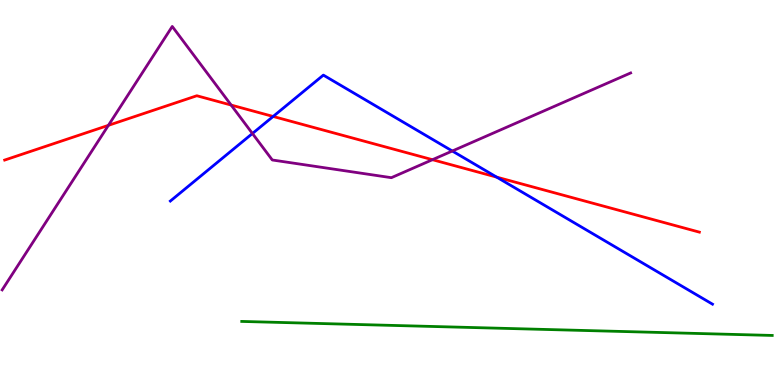[{'lines': ['blue', 'red'], 'intersections': [{'x': 3.52, 'y': 6.98}, {'x': 6.41, 'y': 5.4}]}, {'lines': ['green', 'red'], 'intersections': []}, {'lines': ['purple', 'red'], 'intersections': [{'x': 1.4, 'y': 6.74}, {'x': 2.98, 'y': 7.27}, {'x': 5.58, 'y': 5.85}]}, {'lines': ['blue', 'green'], 'intersections': []}, {'lines': ['blue', 'purple'], 'intersections': [{'x': 3.26, 'y': 6.53}, {'x': 5.84, 'y': 6.08}]}, {'lines': ['green', 'purple'], 'intersections': []}]